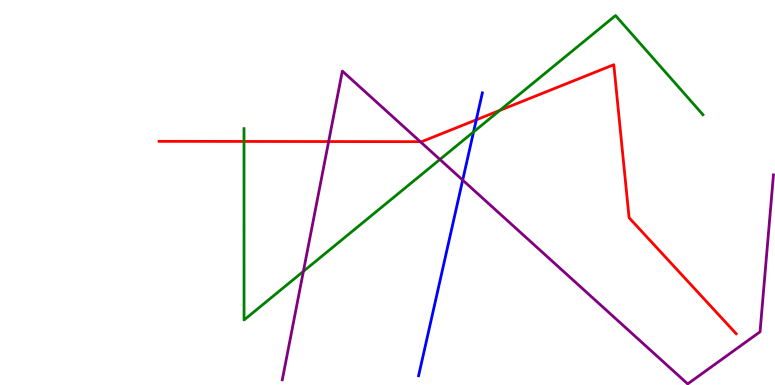[{'lines': ['blue', 'red'], 'intersections': [{'x': 6.15, 'y': 6.89}]}, {'lines': ['green', 'red'], 'intersections': [{'x': 3.15, 'y': 6.33}, {'x': 6.45, 'y': 7.13}]}, {'lines': ['purple', 'red'], 'intersections': [{'x': 4.24, 'y': 6.32}, {'x': 5.42, 'y': 6.32}]}, {'lines': ['blue', 'green'], 'intersections': [{'x': 6.11, 'y': 6.57}]}, {'lines': ['blue', 'purple'], 'intersections': [{'x': 5.97, 'y': 5.32}]}, {'lines': ['green', 'purple'], 'intersections': [{'x': 3.91, 'y': 2.95}, {'x': 5.68, 'y': 5.86}]}]